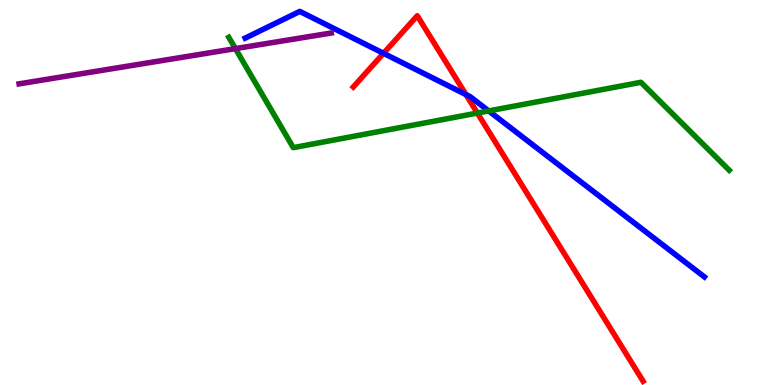[{'lines': ['blue', 'red'], 'intersections': [{'x': 4.95, 'y': 8.62}, {'x': 6.01, 'y': 7.54}]}, {'lines': ['green', 'red'], 'intersections': [{'x': 6.16, 'y': 7.06}]}, {'lines': ['purple', 'red'], 'intersections': []}, {'lines': ['blue', 'green'], 'intersections': [{'x': 6.31, 'y': 7.12}]}, {'lines': ['blue', 'purple'], 'intersections': []}, {'lines': ['green', 'purple'], 'intersections': [{'x': 3.04, 'y': 8.74}]}]